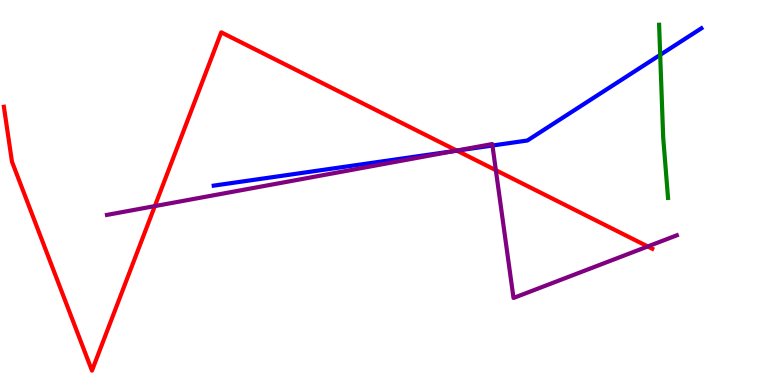[{'lines': ['blue', 'red'], 'intersections': [{'x': 5.9, 'y': 6.09}]}, {'lines': ['green', 'red'], 'intersections': []}, {'lines': ['purple', 'red'], 'intersections': [{'x': 2.0, 'y': 4.65}, {'x': 5.89, 'y': 6.09}, {'x': 6.4, 'y': 5.58}, {'x': 8.36, 'y': 3.6}]}, {'lines': ['blue', 'green'], 'intersections': [{'x': 8.52, 'y': 8.57}]}, {'lines': ['blue', 'purple'], 'intersections': [{'x': 5.86, 'y': 6.08}, {'x': 6.35, 'y': 6.22}]}, {'lines': ['green', 'purple'], 'intersections': []}]